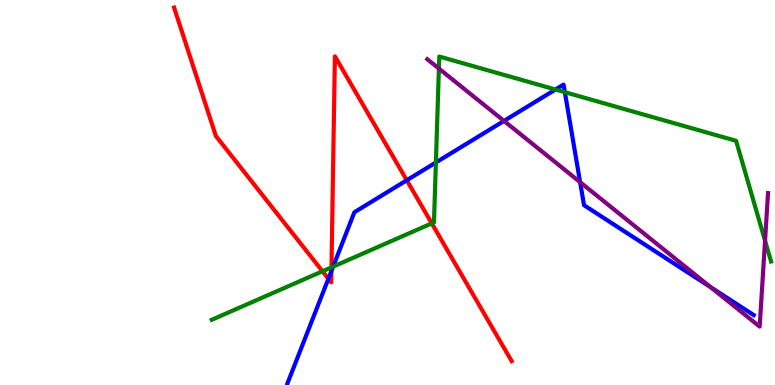[{'lines': ['blue', 'red'], 'intersections': [{'x': 4.24, 'y': 2.76}, {'x': 4.28, 'y': 2.96}, {'x': 5.25, 'y': 5.32}]}, {'lines': ['green', 'red'], 'intersections': [{'x': 4.16, 'y': 2.95}, {'x': 4.28, 'y': 3.06}, {'x': 5.57, 'y': 4.2}]}, {'lines': ['purple', 'red'], 'intersections': []}, {'lines': ['blue', 'green'], 'intersections': [{'x': 4.3, 'y': 3.08}, {'x': 5.62, 'y': 5.78}, {'x': 7.17, 'y': 7.67}, {'x': 7.29, 'y': 7.61}]}, {'lines': ['blue', 'purple'], 'intersections': [{'x': 6.5, 'y': 6.86}, {'x': 7.49, 'y': 5.27}, {'x': 9.17, 'y': 2.54}]}, {'lines': ['green', 'purple'], 'intersections': [{'x': 5.66, 'y': 8.22}, {'x': 9.87, 'y': 3.75}]}]